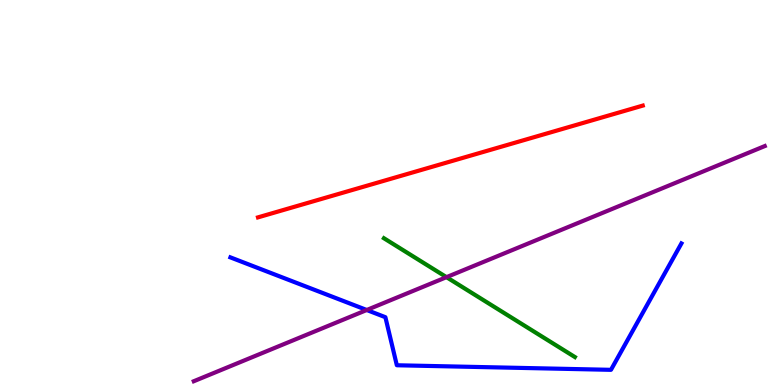[{'lines': ['blue', 'red'], 'intersections': []}, {'lines': ['green', 'red'], 'intersections': []}, {'lines': ['purple', 'red'], 'intersections': []}, {'lines': ['blue', 'green'], 'intersections': []}, {'lines': ['blue', 'purple'], 'intersections': [{'x': 4.73, 'y': 1.95}]}, {'lines': ['green', 'purple'], 'intersections': [{'x': 5.76, 'y': 2.8}]}]